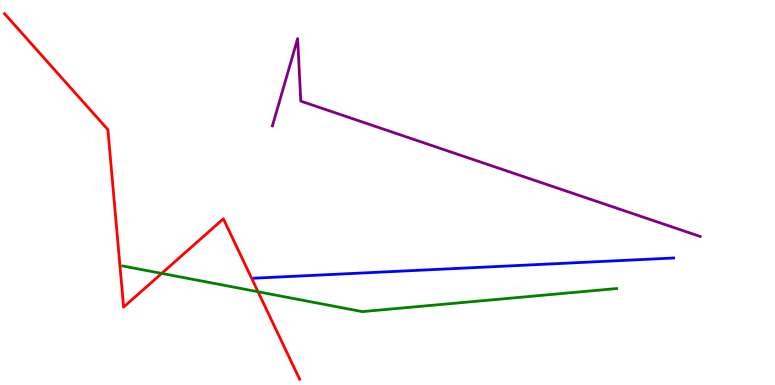[{'lines': ['blue', 'red'], 'intersections': []}, {'lines': ['green', 'red'], 'intersections': [{'x': 2.09, 'y': 2.9}, {'x': 3.33, 'y': 2.42}]}, {'lines': ['purple', 'red'], 'intersections': []}, {'lines': ['blue', 'green'], 'intersections': []}, {'lines': ['blue', 'purple'], 'intersections': []}, {'lines': ['green', 'purple'], 'intersections': []}]